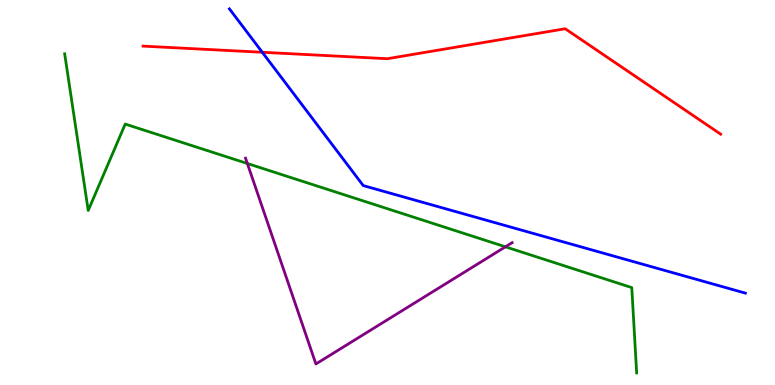[{'lines': ['blue', 'red'], 'intersections': [{'x': 3.38, 'y': 8.64}]}, {'lines': ['green', 'red'], 'intersections': []}, {'lines': ['purple', 'red'], 'intersections': []}, {'lines': ['blue', 'green'], 'intersections': []}, {'lines': ['blue', 'purple'], 'intersections': []}, {'lines': ['green', 'purple'], 'intersections': [{'x': 3.19, 'y': 5.75}, {'x': 6.52, 'y': 3.59}]}]